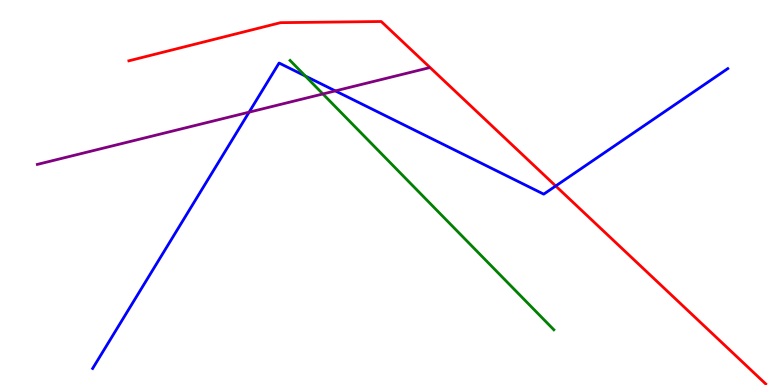[{'lines': ['blue', 'red'], 'intersections': [{'x': 7.17, 'y': 5.17}]}, {'lines': ['green', 'red'], 'intersections': []}, {'lines': ['purple', 'red'], 'intersections': []}, {'lines': ['blue', 'green'], 'intersections': [{'x': 3.94, 'y': 8.03}]}, {'lines': ['blue', 'purple'], 'intersections': [{'x': 3.21, 'y': 7.09}, {'x': 4.33, 'y': 7.64}]}, {'lines': ['green', 'purple'], 'intersections': [{'x': 4.17, 'y': 7.56}]}]